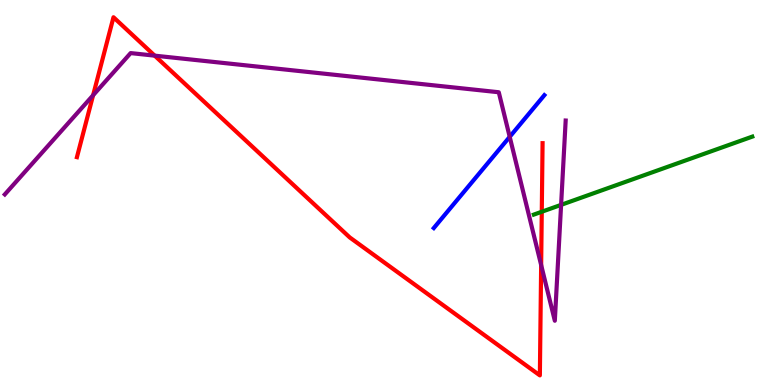[{'lines': ['blue', 'red'], 'intersections': []}, {'lines': ['green', 'red'], 'intersections': [{'x': 6.99, 'y': 4.5}]}, {'lines': ['purple', 'red'], 'intersections': [{'x': 1.2, 'y': 7.53}, {'x': 2.0, 'y': 8.55}, {'x': 6.98, 'y': 3.12}]}, {'lines': ['blue', 'green'], 'intersections': []}, {'lines': ['blue', 'purple'], 'intersections': [{'x': 6.58, 'y': 6.45}]}, {'lines': ['green', 'purple'], 'intersections': [{'x': 7.24, 'y': 4.68}]}]